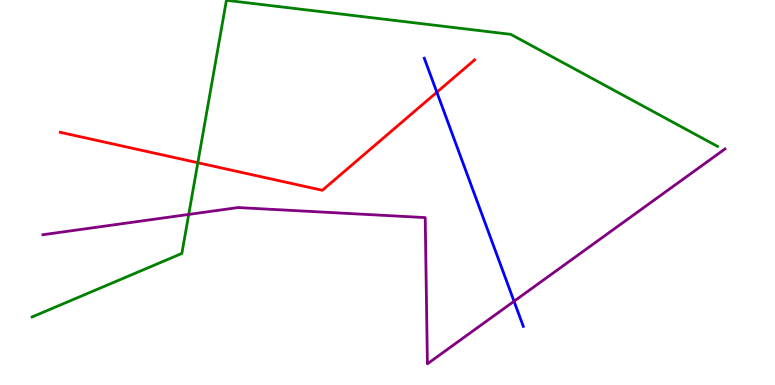[{'lines': ['blue', 'red'], 'intersections': [{'x': 5.64, 'y': 7.6}]}, {'lines': ['green', 'red'], 'intersections': [{'x': 2.55, 'y': 5.77}]}, {'lines': ['purple', 'red'], 'intersections': []}, {'lines': ['blue', 'green'], 'intersections': []}, {'lines': ['blue', 'purple'], 'intersections': [{'x': 6.63, 'y': 2.17}]}, {'lines': ['green', 'purple'], 'intersections': [{'x': 2.44, 'y': 4.43}]}]